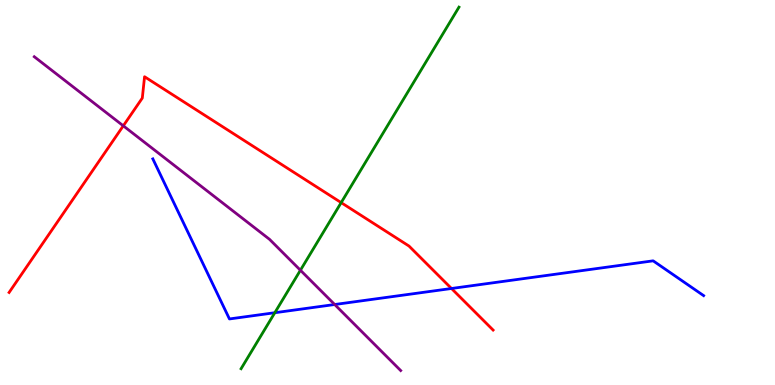[{'lines': ['blue', 'red'], 'intersections': [{'x': 5.83, 'y': 2.51}]}, {'lines': ['green', 'red'], 'intersections': [{'x': 4.4, 'y': 4.74}]}, {'lines': ['purple', 'red'], 'intersections': [{'x': 1.59, 'y': 6.73}]}, {'lines': ['blue', 'green'], 'intersections': [{'x': 3.55, 'y': 1.88}]}, {'lines': ['blue', 'purple'], 'intersections': [{'x': 4.32, 'y': 2.09}]}, {'lines': ['green', 'purple'], 'intersections': [{'x': 3.88, 'y': 2.98}]}]